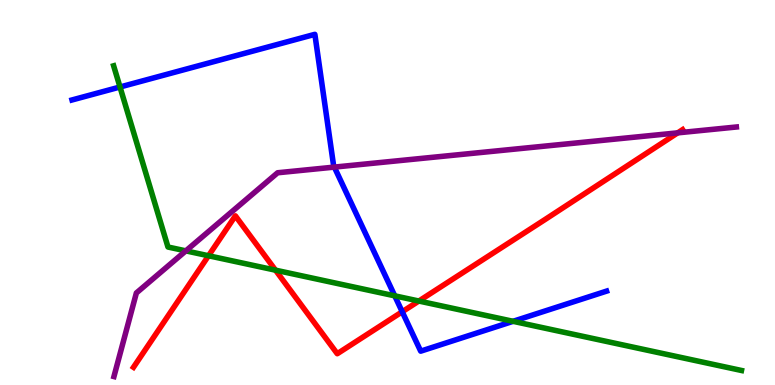[{'lines': ['blue', 'red'], 'intersections': [{'x': 5.19, 'y': 1.9}]}, {'lines': ['green', 'red'], 'intersections': [{'x': 2.69, 'y': 3.36}, {'x': 3.56, 'y': 2.98}, {'x': 5.4, 'y': 2.18}]}, {'lines': ['purple', 'red'], 'intersections': [{'x': 8.74, 'y': 6.55}]}, {'lines': ['blue', 'green'], 'intersections': [{'x': 1.55, 'y': 7.74}, {'x': 5.09, 'y': 2.32}, {'x': 6.62, 'y': 1.65}]}, {'lines': ['blue', 'purple'], 'intersections': [{'x': 4.31, 'y': 5.66}]}, {'lines': ['green', 'purple'], 'intersections': [{'x': 2.4, 'y': 3.48}]}]